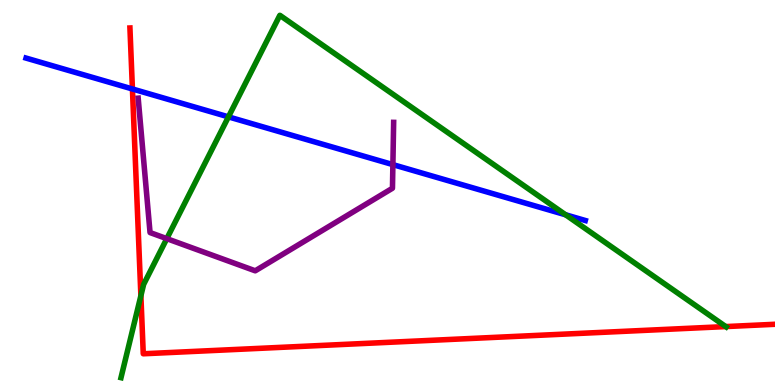[{'lines': ['blue', 'red'], 'intersections': [{'x': 1.71, 'y': 7.69}]}, {'lines': ['green', 'red'], 'intersections': [{'x': 1.82, 'y': 2.32}, {'x': 9.36, 'y': 1.52}]}, {'lines': ['purple', 'red'], 'intersections': []}, {'lines': ['blue', 'green'], 'intersections': [{'x': 2.95, 'y': 6.96}, {'x': 7.3, 'y': 4.42}]}, {'lines': ['blue', 'purple'], 'intersections': [{'x': 5.07, 'y': 5.72}]}, {'lines': ['green', 'purple'], 'intersections': [{'x': 2.15, 'y': 3.8}]}]